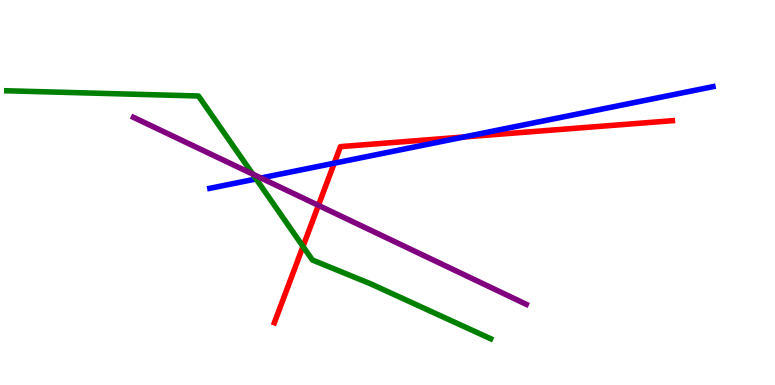[{'lines': ['blue', 'red'], 'intersections': [{'x': 4.31, 'y': 5.76}, {'x': 5.99, 'y': 6.44}]}, {'lines': ['green', 'red'], 'intersections': [{'x': 3.91, 'y': 3.6}]}, {'lines': ['purple', 'red'], 'intersections': [{'x': 4.11, 'y': 4.67}]}, {'lines': ['blue', 'green'], 'intersections': [{'x': 3.3, 'y': 5.35}]}, {'lines': ['blue', 'purple'], 'intersections': [{'x': 3.37, 'y': 5.38}]}, {'lines': ['green', 'purple'], 'intersections': [{'x': 3.26, 'y': 5.48}]}]